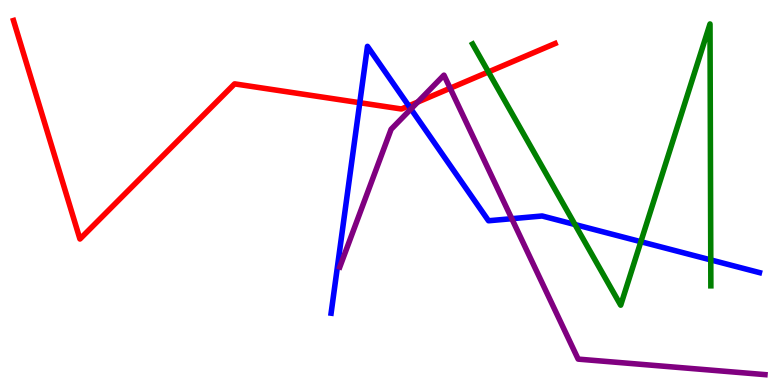[{'lines': ['blue', 'red'], 'intersections': [{'x': 4.64, 'y': 7.33}, {'x': 5.27, 'y': 7.25}]}, {'lines': ['green', 'red'], 'intersections': [{'x': 6.3, 'y': 8.13}]}, {'lines': ['purple', 'red'], 'intersections': [{'x': 5.39, 'y': 7.35}, {'x': 5.81, 'y': 7.71}]}, {'lines': ['blue', 'green'], 'intersections': [{'x': 7.42, 'y': 4.17}, {'x': 8.27, 'y': 3.72}, {'x': 9.17, 'y': 3.25}]}, {'lines': ['blue', 'purple'], 'intersections': [{'x': 5.3, 'y': 7.17}, {'x': 6.6, 'y': 4.32}]}, {'lines': ['green', 'purple'], 'intersections': []}]